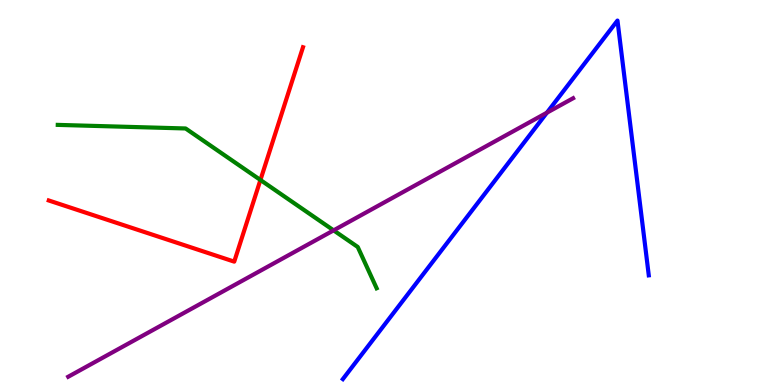[{'lines': ['blue', 'red'], 'intersections': []}, {'lines': ['green', 'red'], 'intersections': [{'x': 3.36, 'y': 5.33}]}, {'lines': ['purple', 'red'], 'intersections': []}, {'lines': ['blue', 'green'], 'intersections': []}, {'lines': ['blue', 'purple'], 'intersections': [{'x': 7.06, 'y': 7.07}]}, {'lines': ['green', 'purple'], 'intersections': [{'x': 4.3, 'y': 4.02}]}]